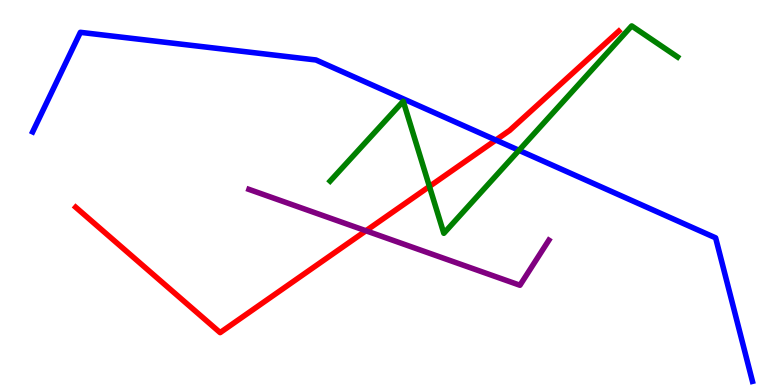[{'lines': ['blue', 'red'], 'intersections': [{'x': 6.4, 'y': 6.36}]}, {'lines': ['green', 'red'], 'intersections': [{'x': 5.54, 'y': 5.16}]}, {'lines': ['purple', 'red'], 'intersections': [{'x': 4.72, 'y': 4.01}]}, {'lines': ['blue', 'green'], 'intersections': [{'x': 6.7, 'y': 6.1}]}, {'lines': ['blue', 'purple'], 'intersections': []}, {'lines': ['green', 'purple'], 'intersections': []}]